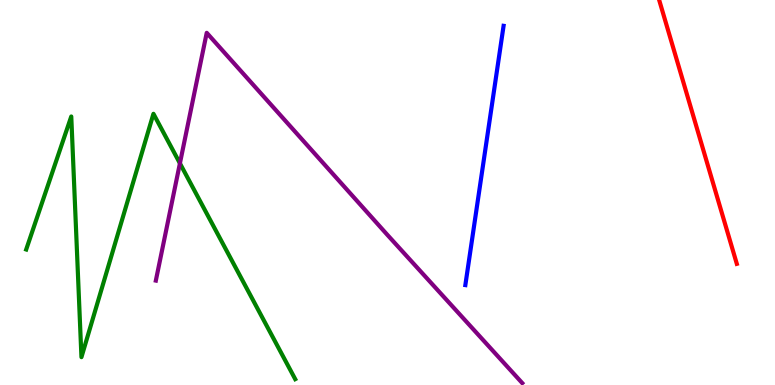[{'lines': ['blue', 'red'], 'intersections': []}, {'lines': ['green', 'red'], 'intersections': []}, {'lines': ['purple', 'red'], 'intersections': []}, {'lines': ['blue', 'green'], 'intersections': []}, {'lines': ['blue', 'purple'], 'intersections': []}, {'lines': ['green', 'purple'], 'intersections': [{'x': 2.32, 'y': 5.76}]}]